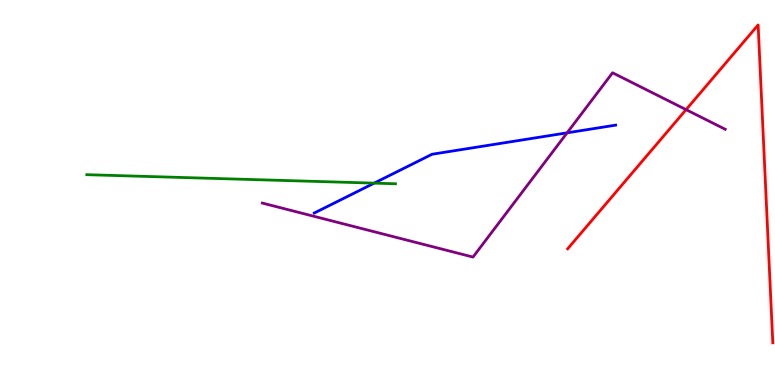[{'lines': ['blue', 'red'], 'intersections': []}, {'lines': ['green', 'red'], 'intersections': []}, {'lines': ['purple', 'red'], 'intersections': [{'x': 8.85, 'y': 7.15}]}, {'lines': ['blue', 'green'], 'intersections': [{'x': 4.83, 'y': 5.24}]}, {'lines': ['blue', 'purple'], 'intersections': [{'x': 7.32, 'y': 6.55}]}, {'lines': ['green', 'purple'], 'intersections': []}]